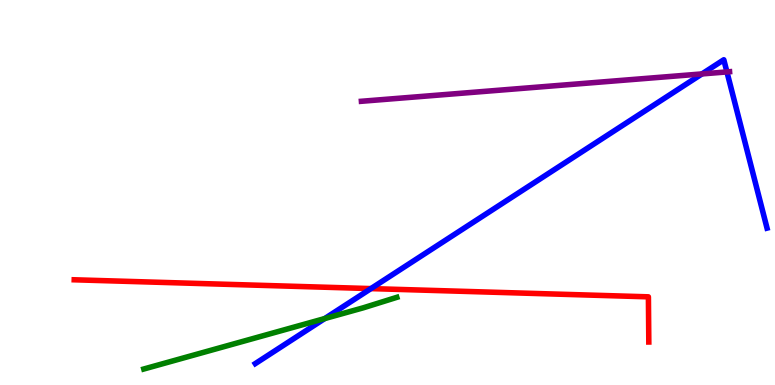[{'lines': ['blue', 'red'], 'intersections': [{'x': 4.79, 'y': 2.5}]}, {'lines': ['green', 'red'], 'intersections': []}, {'lines': ['purple', 'red'], 'intersections': []}, {'lines': ['blue', 'green'], 'intersections': [{'x': 4.19, 'y': 1.73}]}, {'lines': ['blue', 'purple'], 'intersections': [{'x': 9.06, 'y': 8.08}, {'x': 9.38, 'y': 8.13}]}, {'lines': ['green', 'purple'], 'intersections': []}]